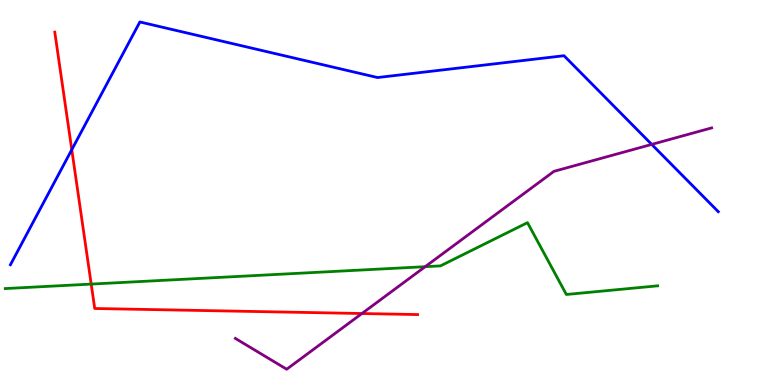[{'lines': ['blue', 'red'], 'intersections': [{'x': 0.926, 'y': 6.11}]}, {'lines': ['green', 'red'], 'intersections': [{'x': 1.18, 'y': 2.62}]}, {'lines': ['purple', 'red'], 'intersections': [{'x': 4.67, 'y': 1.86}]}, {'lines': ['blue', 'green'], 'intersections': []}, {'lines': ['blue', 'purple'], 'intersections': [{'x': 8.41, 'y': 6.25}]}, {'lines': ['green', 'purple'], 'intersections': [{'x': 5.49, 'y': 3.07}]}]